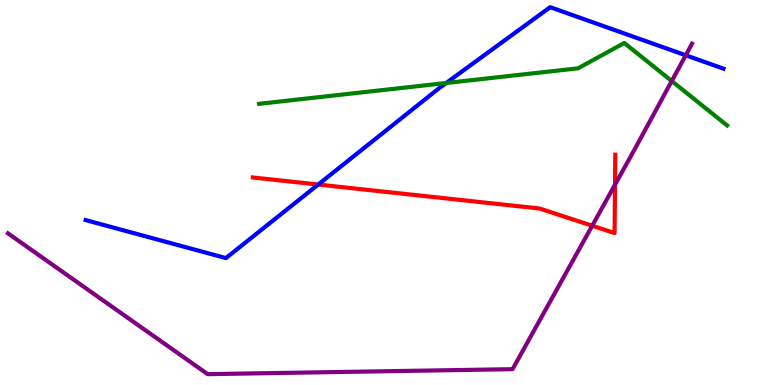[{'lines': ['blue', 'red'], 'intersections': [{'x': 4.11, 'y': 5.21}]}, {'lines': ['green', 'red'], 'intersections': []}, {'lines': ['purple', 'red'], 'intersections': [{'x': 7.64, 'y': 4.14}, {'x': 7.94, 'y': 5.2}]}, {'lines': ['blue', 'green'], 'intersections': [{'x': 5.76, 'y': 7.84}]}, {'lines': ['blue', 'purple'], 'intersections': [{'x': 8.85, 'y': 8.56}]}, {'lines': ['green', 'purple'], 'intersections': [{'x': 8.67, 'y': 7.89}]}]